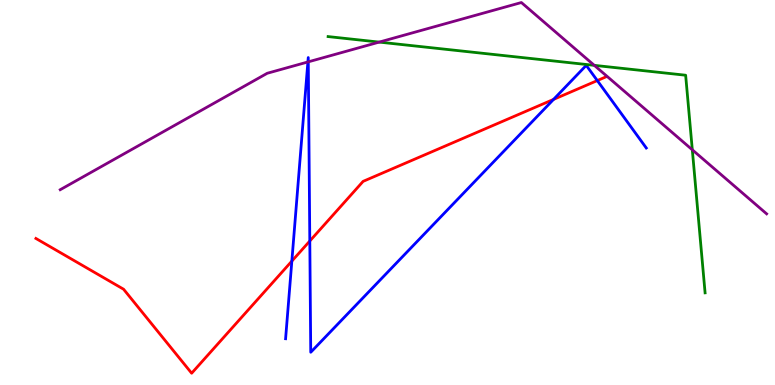[{'lines': ['blue', 'red'], 'intersections': [{'x': 3.77, 'y': 3.22}, {'x': 4.0, 'y': 3.74}, {'x': 7.14, 'y': 7.42}, {'x': 7.71, 'y': 7.91}]}, {'lines': ['green', 'red'], 'intersections': []}, {'lines': ['purple', 'red'], 'intersections': []}, {'lines': ['blue', 'green'], 'intersections': []}, {'lines': ['blue', 'purple'], 'intersections': [{'x': 3.97, 'y': 8.39}, {'x': 3.98, 'y': 8.39}]}, {'lines': ['green', 'purple'], 'intersections': [{'x': 4.89, 'y': 8.91}, {'x': 7.67, 'y': 8.3}, {'x': 8.93, 'y': 6.11}]}]